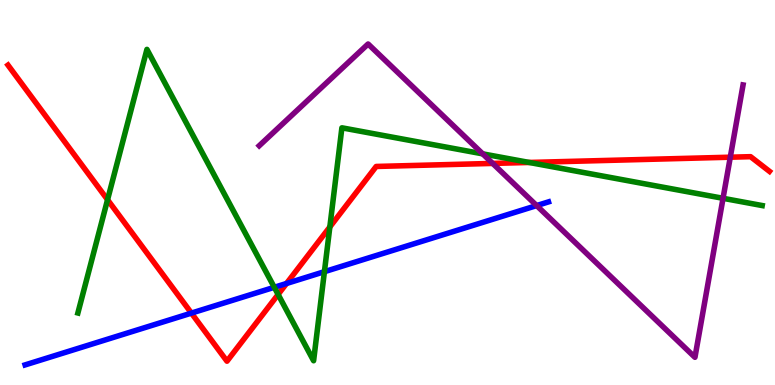[{'lines': ['blue', 'red'], 'intersections': [{'x': 2.47, 'y': 1.87}, {'x': 3.7, 'y': 2.64}]}, {'lines': ['green', 'red'], 'intersections': [{'x': 1.39, 'y': 4.81}, {'x': 3.59, 'y': 2.35}, {'x': 4.26, 'y': 4.11}, {'x': 6.83, 'y': 5.78}]}, {'lines': ['purple', 'red'], 'intersections': [{'x': 6.36, 'y': 5.76}, {'x': 9.42, 'y': 5.92}]}, {'lines': ['blue', 'green'], 'intersections': [{'x': 3.54, 'y': 2.54}, {'x': 4.19, 'y': 2.94}]}, {'lines': ['blue', 'purple'], 'intersections': [{'x': 6.92, 'y': 4.66}]}, {'lines': ['green', 'purple'], 'intersections': [{'x': 6.23, 'y': 6.0}, {'x': 9.33, 'y': 4.85}]}]